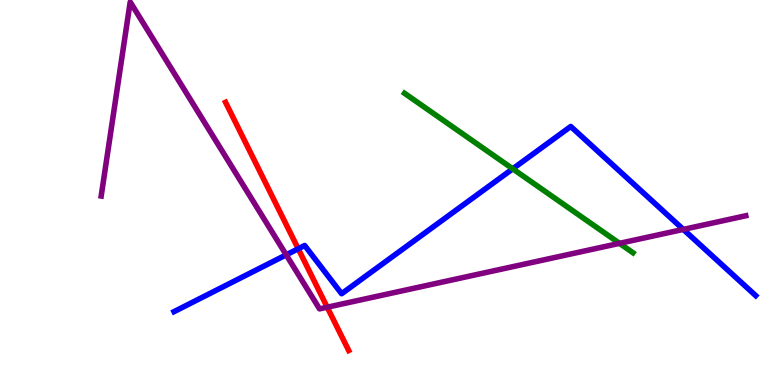[{'lines': ['blue', 'red'], 'intersections': [{'x': 3.85, 'y': 3.54}]}, {'lines': ['green', 'red'], 'intersections': []}, {'lines': ['purple', 'red'], 'intersections': [{'x': 4.22, 'y': 2.02}]}, {'lines': ['blue', 'green'], 'intersections': [{'x': 6.62, 'y': 5.61}]}, {'lines': ['blue', 'purple'], 'intersections': [{'x': 3.69, 'y': 3.38}, {'x': 8.82, 'y': 4.04}]}, {'lines': ['green', 'purple'], 'intersections': [{'x': 7.99, 'y': 3.68}]}]